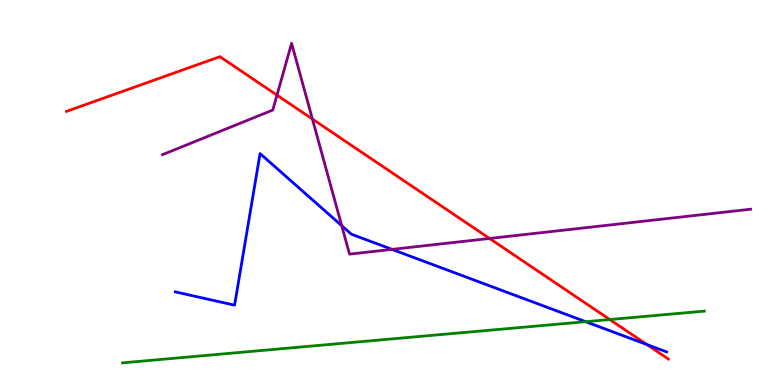[{'lines': ['blue', 'red'], 'intersections': [{'x': 8.35, 'y': 1.05}]}, {'lines': ['green', 'red'], 'intersections': [{'x': 7.87, 'y': 1.7}]}, {'lines': ['purple', 'red'], 'intersections': [{'x': 3.57, 'y': 7.53}, {'x': 4.03, 'y': 6.91}, {'x': 6.32, 'y': 3.81}]}, {'lines': ['blue', 'green'], 'intersections': [{'x': 7.56, 'y': 1.64}]}, {'lines': ['blue', 'purple'], 'intersections': [{'x': 4.41, 'y': 4.14}, {'x': 5.06, 'y': 3.52}]}, {'lines': ['green', 'purple'], 'intersections': []}]